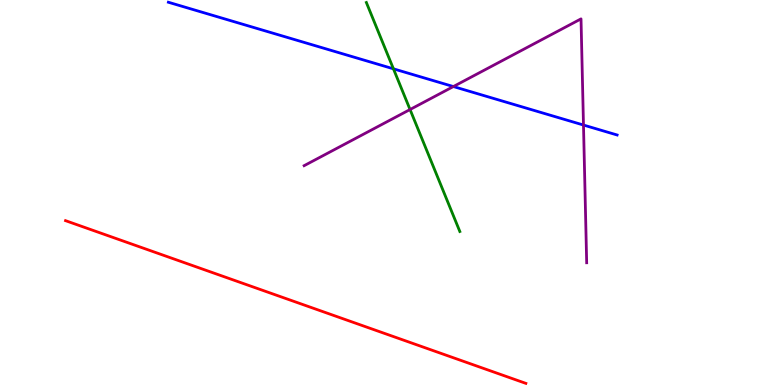[{'lines': ['blue', 'red'], 'intersections': []}, {'lines': ['green', 'red'], 'intersections': []}, {'lines': ['purple', 'red'], 'intersections': []}, {'lines': ['blue', 'green'], 'intersections': [{'x': 5.08, 'y': 8.21}]}, {'lines': ['blue', 'purple'], 'intersections': [{'x': 5.85, 'y': 7.75}, {'x': 7.53, 'y': 6.75}]}, {'lines': ['green', 'purple'], 'intersections': [{'x': 5.29, 'y': 7.16}]}]